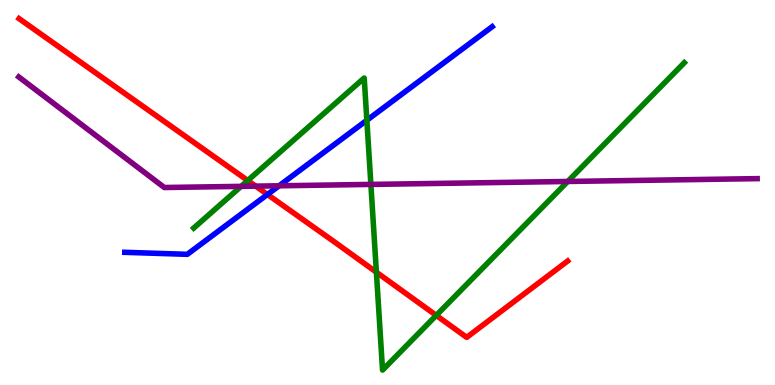[{'lines': ['blue', 'red'], 'intersections': [{'x': 3.45, 'y': 4.95}]}, {'lines': ['green', 'red'], 'intersections': [{'x': 3.2, 'y': 5.31}, {'x': 4.86, 'y': 2.93}, {'x': 5.63, 'y': 1.81}]}, {'lines': ['purple', 'red'], 'intersections': [{'x': 3.3, 'y': 5.17}]}, {'lines': ['blue', 'green'], 'intersections': [{'x': 4.73, 'y': 6.88}]}, {'lines': ['blue', 'purple'], 'intersections': [{'x': 3.6, 'y': 5.17}]}, {'lines': ['green', 'purple'], 'intersections': [{'x': 3.11, 'y': 5.16}, {'x': 4.79, 'y': 5.21}, {'x': 7.33, 'y': 5.29}]}]